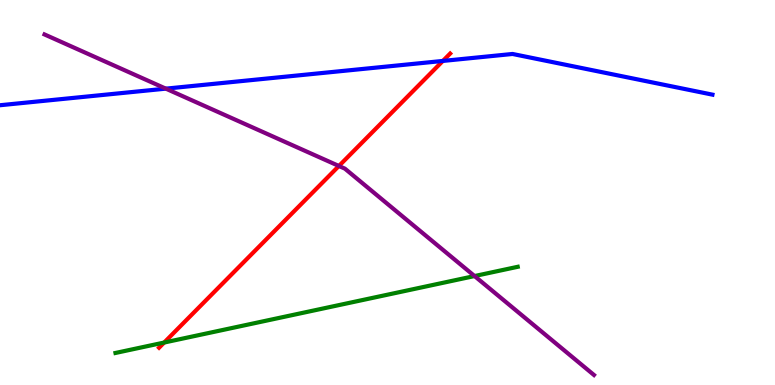[{'lines': ['blue', 'red'], 'intersections': [{'x': 5.71, 'y': 8.42}]}, {'lines': ['green', 'red'], 'intersections': [{'x': 2.12, 'y': 1.1}]}, {'lines': ['purple', 'red'], 'intersections': [{'x': 4.37, 'y': 5.69}]}, {'lines': ['blue', 'green'], 'intersections': []}, {'lines': ['blue', 'purple'], 'intersections': [{'x': 2.14, 'y': 7.7}]}, {'lines': ['green', 'purple'], 'intersections': [{'x': 6.12, 'y': 2.83}]}]